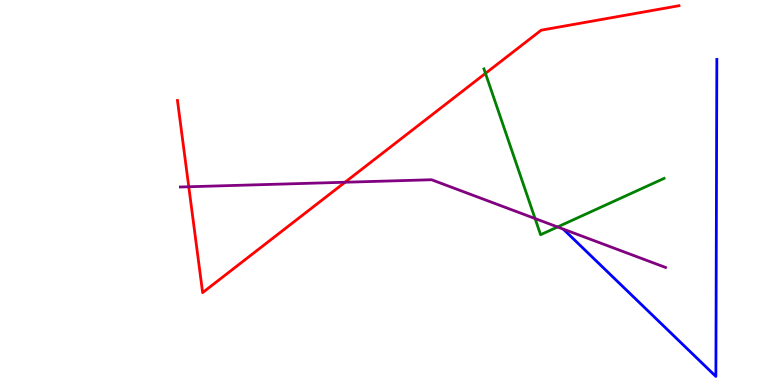[{'lines': ['blue', 'red'], 'intersections': []}, {'lines': ['green', 'red'], 'intersections': [{'x': 6.26, 'y': 8.09}]}, {'lines': ['purple', 'red'], 'intersections': [{'x': 2.44, 'y': 5.15}, {'x': 4.45, 'y': 5.27}]}, {'lines': ['blue', 'green'], 'intersections': []}, {'lines': ['blue', 'purple'], 'intersections': []}, {'lines': ['green', 'purple'], 'intersections': [{'x': 6.9, 'y': 4.32}, {'x': 7.19, 'y': 4.1}]}]